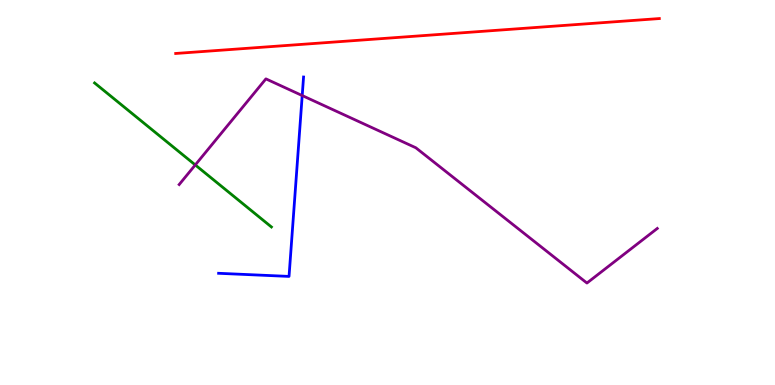[{'lines': ['blue', 'red'], 'intersections': []}, {'lines': ['green', 'red'], 'intersections': []}, {'lines': ['purple', 'red'], 'intersections': []}, {'lines': ['blue', 'green'], 'intersections': []}, {'lines': ['blue', 'purple'], 'intersections': [{'x': 3.9, 'y': 7.52}]}, {'lines': ['green', 'purple'], 'intersections': [{'x': 2.52, 'y': 5.72}]}]